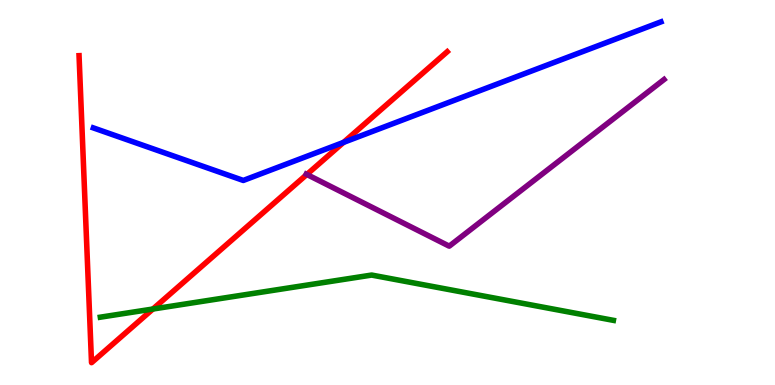[{'lines': ['blue', 'red'], 'intersections': [{'x': 4.43, 'y': 6.3}]}, {'lines': ['green', 'red'], 'intersections': [{'x': 1.97, 'y': 1.97}]}, {'lines': ['purple', 'red'], 'intersections': [{'x': 3.96, 'y': 5.47}]}, {'lines': ['blue', 'green'], 'intersections': []}, {'lines': ['blue', 'purple'], 'intersections': []}, {'lines': ['green', 'purple'], 'intersections': []}]